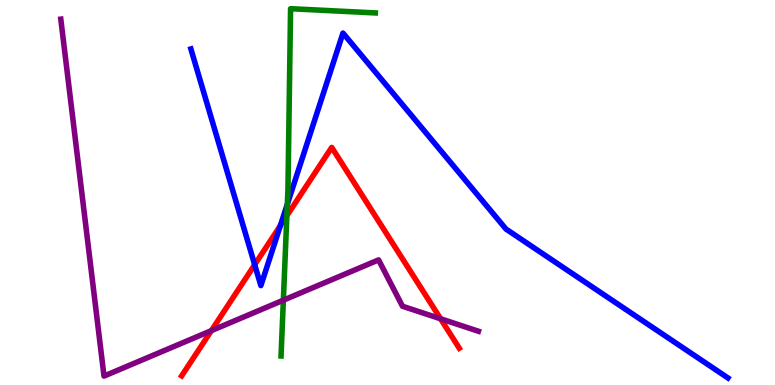[{'lines': ['blue', 'red'], 'intersections': [{'x': 3.29, 'y': 3.12}, {'x': 3.62, 'y': 4.14}]}, {'lines': ['green', 'red'], 'intersections': [{'x': 3.7, 'y': 4.4}]}, {'lines': ['purple', 'red'], 'intersections': [{'x': 2.73, 'y': 1.41}, {'x': 5.68, 'y': 1.72}]}, {'lines': ['blue', 'green'], 'intersections': [{'x': 3.71, 'y': 4.7}]}, {'lines': ['blue', 'purple'], 'intersections': []}, {'lines': ['green', 'purple'], 'intersections': [{'x': 3.66, 'y': 2.2}]}]